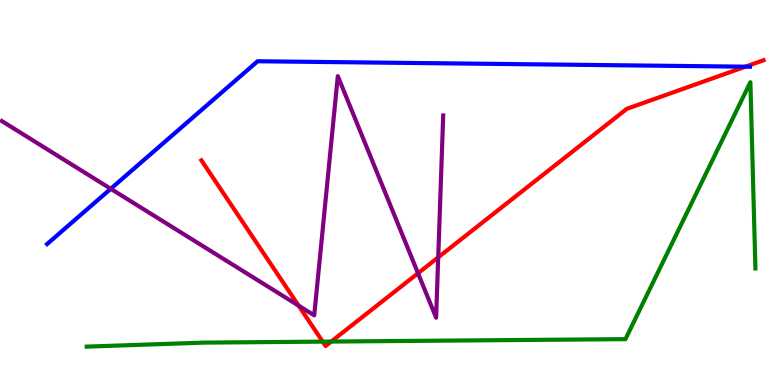[{'lines': ['blue', 'red'], 'intersections': [{'x': 9.62, 'y': 8.27}]}, {'lines': ['green', 'red'], 'intersections': [{'x': 4.16, 'y': 1.13}, {'x': 4.27, 'y': 1.13}]}, {'lines': ['purple', 'red'], 'intersections': [{'x': 3.85, 'y': 2.06}, {'x': 5.39, 'y': 2.9}, {'x': 5.65, 'y': 3.32}]}, {'lines': ['blue', 'green'], 'intersections': []}, {'lines': ['blue', 'purple'], 'intersections': [{'x': 1.43, 'y': 5.1}]}, {'lines': ['green', 'purple'], 'intersections': []}]